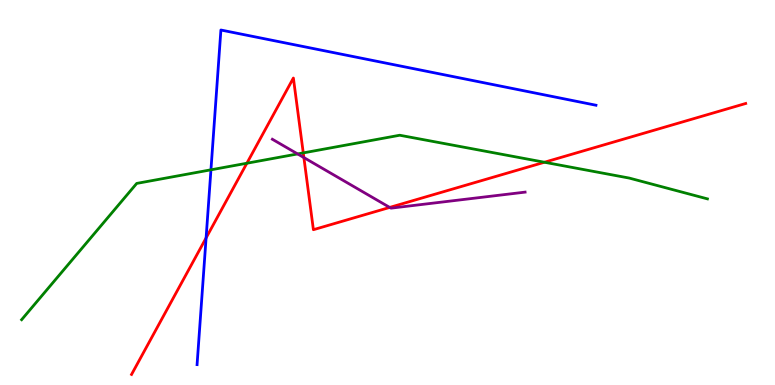[{'lines': ['blue', 'red'], 'intersections': [{'x': 2.66, 'y': 3.82}]}, {'lines': ['green', 'red'], 'intersections': [{'x': 3.19, 'y': 5.76}, {'x': 3.91, 'y': 6.03}, {'x': 7.03, 'y': 5.79}]}, {'lines': ['purple', 'red'], 'intersections': [{'x': 3.92, 'y': 5.91}, {'x': 5.03, 'y': 4.61}]}, {'lines': ['blue', 'green'], 'intersections': [{'x': 2.72, 'y': 5.59}]}, {'lines': ['blue', 'purple'], 'intersections': []}, {'lines': ['green', 'purple'], 'intersections': [{'x': 3.84, 'y': 6.0}]}]